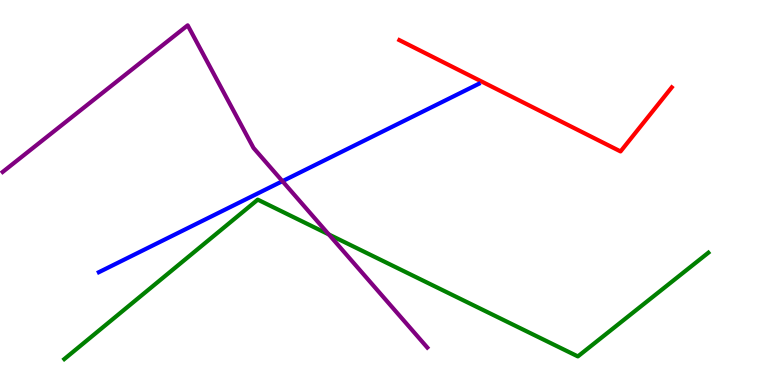[{'lines': ['blue', 'red'], 'intersections': []}, {'lines': ['green', 'red'], 'intersections': []}, {'lines': ['purple', 'red'], 'intersections': []}, {'lines': ['blue', 'green'], 'intersections': []}, {'lines': ['blue', 'purple'], 'intersections': [{'x': 3.64, 'y': 5.29}]}, {'lines': ['green', 'purple'], 'intersections': [{'x': 4.24, 'y': 3.91}]}]